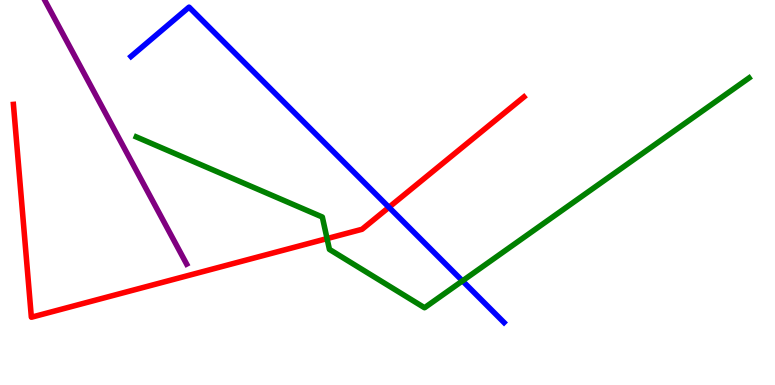[{'lines': ['blue', 'red'], 'intersections': [{'x': 5.02, 'y': 4.62}]}, {'lines': ['green', 'red'], 'intersections': [{'x': 4.22, 'y': 3.8}]}, {'lines': ['purple', 'red'], 'intersections': []}, {'lines': ['blue', 'green'], 'intersections': [{'x': 5.97, 'y': 2.7}]}, {'lines': ['blue', 'purple'], 'intersections': []}, {'lines': ['green', 'purple'], 'intersections': []}]